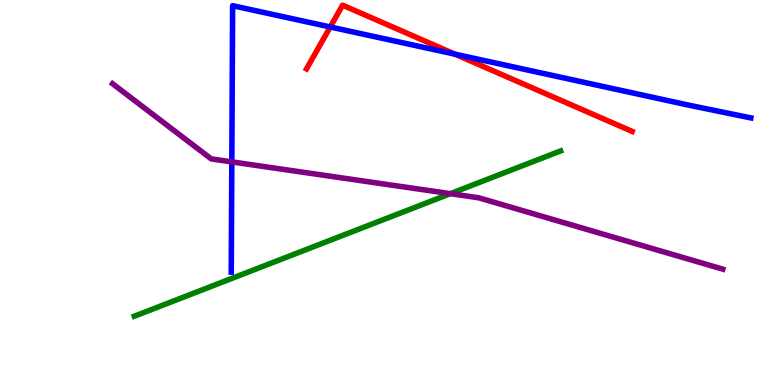[{'lines': ['blue', 'red'], 'intersections': [{'x': 4.26, 'y': 9.3}, {'x': 5.87, 'y': 8.59}]}, {'lines': ['green', 'red'], 'intersections': []}, {'lines': ['purple', 'red'], 'intersections': []}, {'lines': ['blue', 'green'], 'intersections': []}, {'lines': ['blue', 'purple'], 'intersections': [{'x': 2.99, 'y': 5.8}]}, {'lines': ['green', 'purple'], 'intersections': [{'x': 5.81, 'y': 4.97}]}]